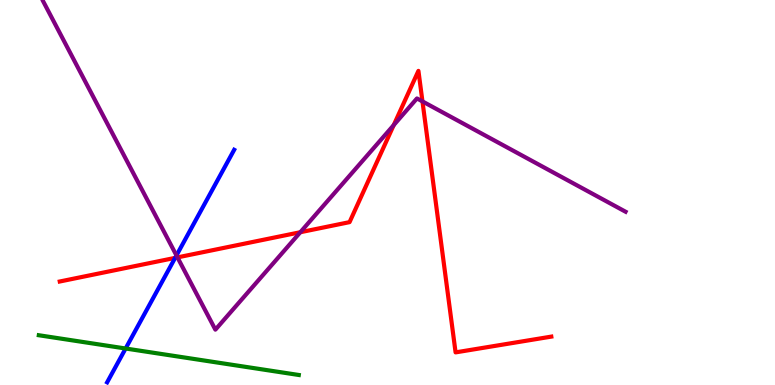[{'lines': ['blue', 'red'], 'intersections': [{'x': 2.26, 'y': 3.3}]}, {'lines': ['green', 'red'], 'intersections': []}, {'lines': ['purple', 'red'], 'intersections': [{'x': 2.29, 'y': 3.31}, {'x': 3.88, 'y': 3.97}, {'x': 5.08, 'y': 6.75}, {'x': 5.45, 'y': 7.37}]}, {'lines': ['blue', 'green'], 'intersections': [{'x': 1.62, 'y': 0.948}]}, {'lines': ['blue', 'purple'], 'intersections': [{'x': 2.28, 'y': 3.36}]}, {'lines': ['green', 'purple'], 'intersections': []}]